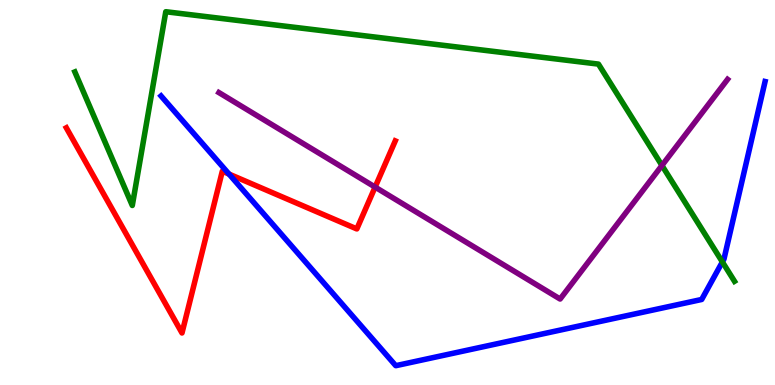[{'lines': ['blue', 'red'], 'intersections': [{'x': 2.96, 'y': 5.48}]}, {'lines': ['green', 'red'], 'intersections': []}, {'lines': ['purple', 'red'], 'intersections': [{'x': 4.84, 'y': 5.14}]}, {'lines': ['blue', 'green'], 'intersections': [{'x': 9.32, 'y': 3.2}]}, {'lines': ['blue', 'purple'], 'intersections': []}, {'lines': ['green', 'purple'], 'intersections': [{'x': 8.54, 'y': 5.7}]}]